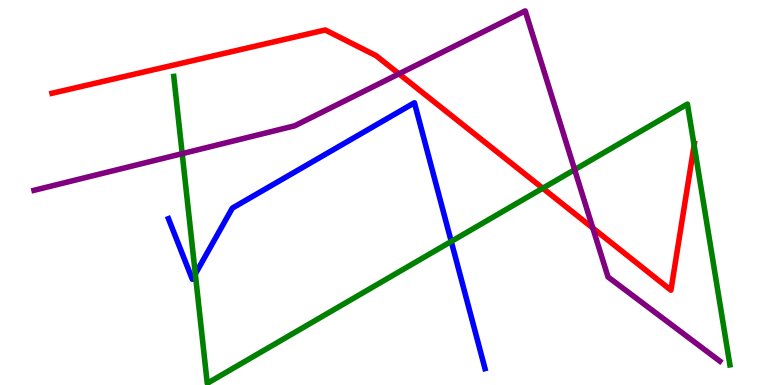[{'lines': ['blue', 'red'], 'intersections': []}, {'lines': ['green', 'red'], 'intersections': [{'x': 7.0, 'y': 5.11}, {'x': 8.96, 'y': 6.23}]}, {'lines': ['purple', 'red'], 'intersections': [{'x': 5.15, 'y': 8.08}, {'x': 7.65, 'y': 4.08}]}, {'lines': ['blue', 'green'], 'intersections': [{'x': 2.52, 'y': 2.88}, {'x': 5.82, 'y': 3.73}]}, {'lines': ['blue', 'purple'], 'intersections': []}, {'lines': ['green', 'purple'], 'intersections': [{'x': 2.35, 'y': 6.01}, {'x': 7.41, 'y': 5.59}]}]